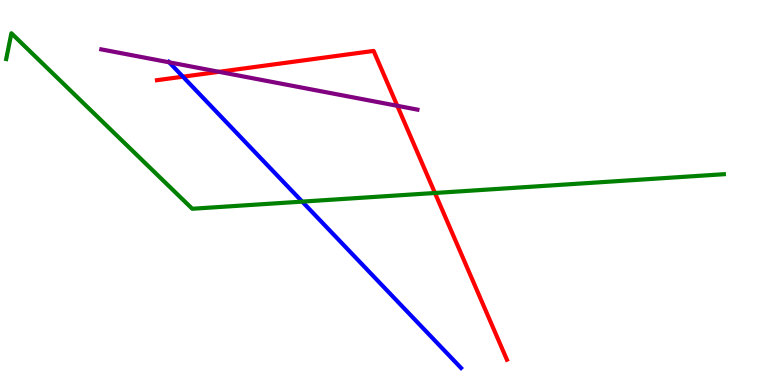[{'lines': ['blue', 'red'], 'intersections': [{'x': 2.36, 'y': 8.01}]}, {'lines': ['green', 'red'], 'intersections': [{'x': 5.61, 'y': 4.99}]}, {'lines': ['purple', 'red'], 'intersections': [{'x': 2.83, 'y': 8.13}, {'x': 5.13, 'y': 7.25}]}, {'lines': ['blue', 'green'], 'intersections': [{'x': 3.9, 'y': 4.76}]}, {'lines': ['blue', 'purple'], 'intersections': [{'x': 2.18, 'y': 8.38}]}, {'lines': ['green', 'purple'], 'intersections': []}]